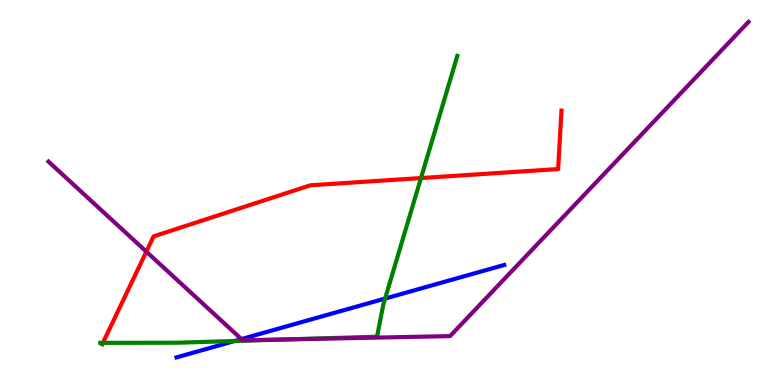[{'lines': ['blue', 'red'], 'intersections': []}, {'lines': ['green', 'red'], 'intersections': [{'x': 1.33, 'y': 1.09}, {'x': 5.43, 'y': 5.38}]}, {'lines': ['purple', 'red'], 'intersections': [{'x': 1.89, 'y': 3.46}]}, {'lines': ['blue', 'green'], 'intersections': [{'x': 3.03, 'y': 1.14}, {'x': 4.97, 'y': 2.24}]}, {'lines': ['blue', 'purple'], 'intersections': [{'x': 3.12, 'y': 1.19}]}, {'lines': ['green', 'purple'], 'intersections': [{'x': 3.7, 'y': 1.18}]}]